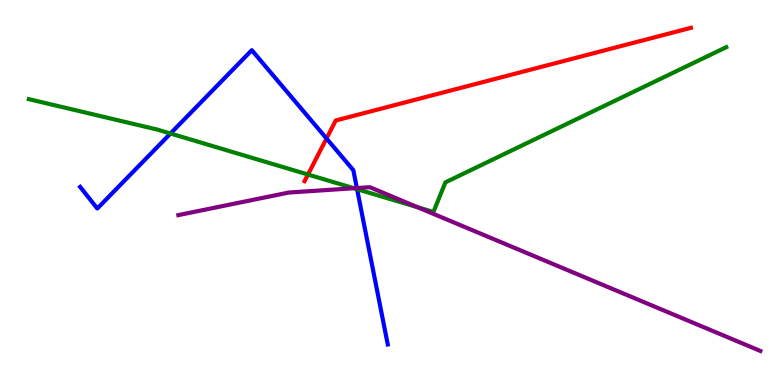[{'lines': ['blue', 'red'], 'intersections': [{'x': 4.21, 'y': 6.4}]}, {'lines': ['green', 'red'], 'intersections': [{'x': 3.97, 'y': 5.47}]}, {'lines': ['purple', 'red'], 'intersections': []}, {'lines': ['blue', 'green'], 'intersections': [{'x': 2.2, 'y': 6.53}, {'x': 4.61, 'y': 5.09}]}, {'lines': ['blue', 'purple'], 'intersections': [{'x': 4.6, 'y': 5.12}]}, {'lines': ['green', 'purple'], 'intersections': [{'x': 4.57, 'y': 5.11}, {'x': 5.39, 'y': 4.62}]}]